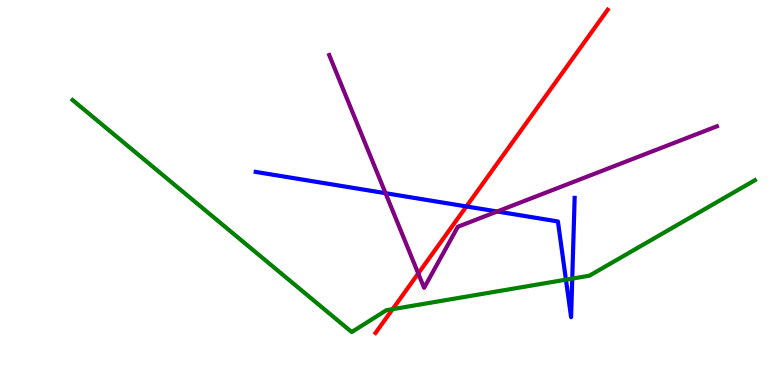[{'lines': ['blue', 'red'], 'intersections': [{'x': 6.02, 'y': 4.64}]}, {'lines': ['green', 'red'], 'intersections': [{'x': 5.07, 'y': 1.97}]}, {'lines': ['purple', 'red'], 'intersections': [{'x': 5.4, 'y': 2.9}]}, {'lines': ['blue', 'green'], 'intersections': [{'x': 7.3, 'y': 2.74}, {'x': 7.38, 'y': 2.76}]}, {'lines': ['blue', 'purple'], 'intersections': [{'x': 4.97, 'y': 4.98}, {'x': 6.42, 'y': 4.51}]}, {'lines': ['green', 'purple'], 'intersections': []}]